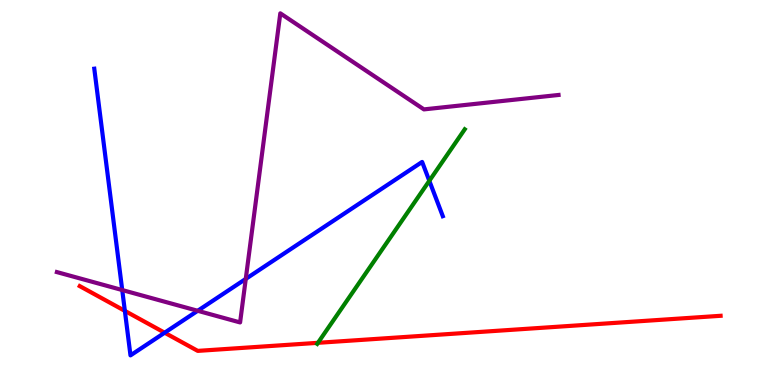[{'lines': ['blue', 'red'], 'intersections': [{'x': 1.61, 'y': 1.93}, {'x': 2.12, 'y': 1.36}]}, {'lines': ['green', 'red'], 'intersections': [{'x': 4.1, 'y': 1.1}]}, {'lines': ['purple', 'red'], 'intersections': []}, {'lines': ['blue', 'green'], 'intersections': [{'x': 5.54, 'y': 5.3}]}, {'lines': ['blue', 'purple'], 'intersections': [{'x': 1.58, 'y': 2.47}, {'x': 2.55, 'y': 1.93}, {'x': 3.17, 'y': 2.76}]}, {'lines': ['green', 'purple'], 'intersections': []}]